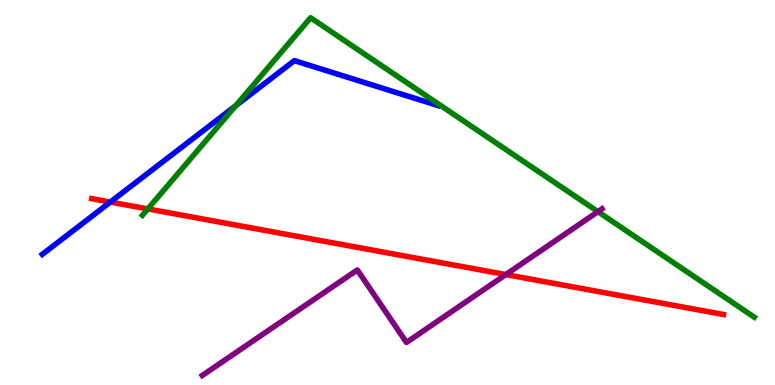[{'lines': ['blue', 'red'], 'intersections': [{'x': 1.42, 'y': 4.75}]}, {'lines': ['green', 'red'], 'intersections': [{'x': 1.91, 'y': 4.57}]}, {'lines': ['purple', 'red'], 'intersections': [{'x': 6.53, 'y': 2.87}]}, {'lines': ['blue', 'green'], 'intersections': [{'x': 3.04, 'y': 7.25}]}, {'lines': ['blue', 'purple'], 'intersections': []}, {'lines': ['green', 'purple'], 'intersections': [{'x': 7.72, 'y': 4.5}]}]